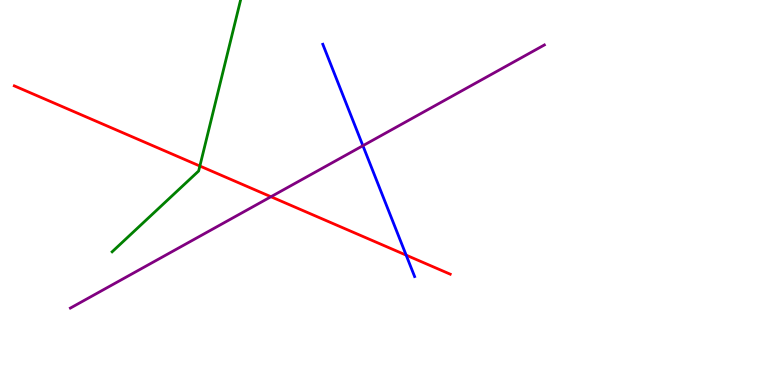[{'lines': ['blue', 'red'], 'intersections': [{'x': 5.24, 'y': 3.37}]}, {'lines': ['green', 'red'], 'intersections': [{'x': 2.58, 'y': 5.69}]}, {'lines': ['purple', 'red'], 'intersections': [{'x': 3.5, 'y': 4.89}]}, {'lines': ['blue', 'green'], 'intersections': []}, {'lines': ['blue', 'purple'], 'intersections': [{'x': 4.68, 'y': 6.22}]}, {'lines': ['green', 'purple'], 'intersections': []}]